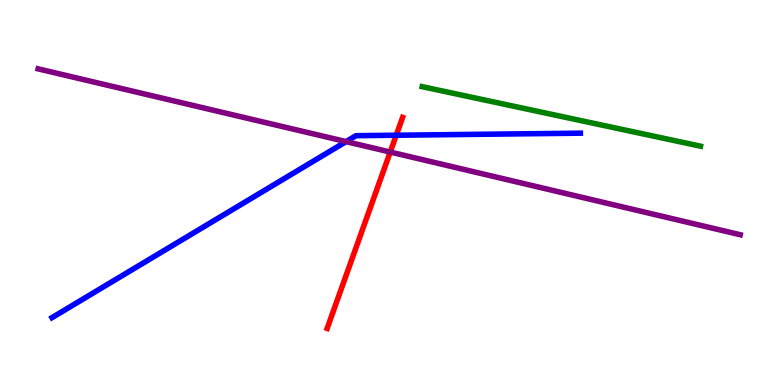[{'lines': ['blue', 'red'], 'intersections': [{'x': 5.11, 'y': 6.49}]}, {'lines': ['green', 'red'], 'intersections': []}, {'lines': ['purple', 'red'], 'intersections': [{'x': 5.04, 'y': 6.05}]}, {'lines': ['blue', 'green'], 'intersections': []}, {'lines': ['blue', 'purple'], 'intersections': [{'x': 4.47, 'y': 6.32}]}, {'lines': ['green', 'purple'], 'intersections': []}]